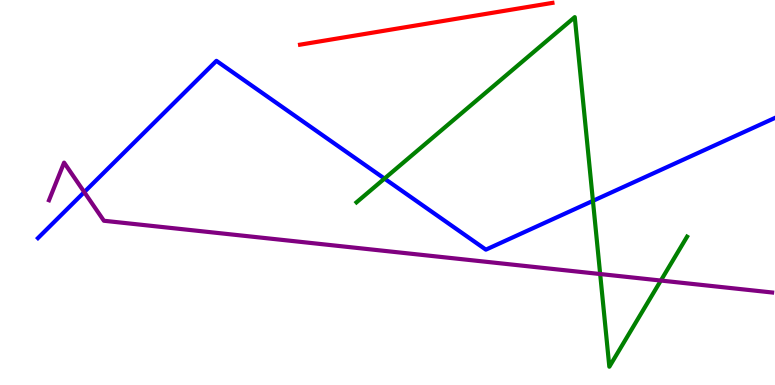[{'lines': ['blue', 'red'], 'intersections': []}, {'lines': ['green', 'red'], 'intersections': []}, {'lines': ['purple', 'red'], 'intersections': []}, {'lines': ['blue', 'green'], 'intersections': [{'x': 4.96, 'y': 5.36}, {'x': 7.65, 'y': 4.78}]}, {'lines': ['blue', 'purple'], 'intersections': [{'x': 1.09, 'y': 5.01}]}, {'lines': ['green', 'purple'], 'intersections': [{'x': 7.74, 'y': 2.88}, {'x': 8.53, 'y': 2.71}]}]